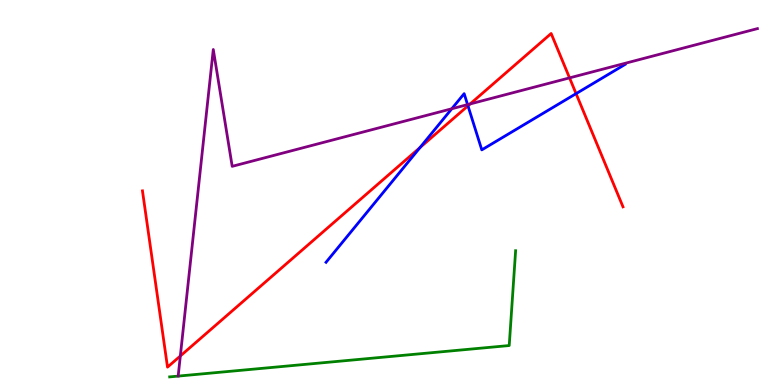[{'lines': ['blue', 'red'], 'intersections': [{'x': 5.42, 'y': 6.17}, {'x': 6.04, 'y': 7.25}, {'x': 7.43, 'y': 7.57}]}, {'lines': ['green', 'red'], 'intersections': []}, {'lines': ['purple', 'red'], 'intersections': [{'x': 2.33, 'y': 0.754}, {'x': 6.07, 'y': 7.3}, {'x': 7.35, 'y': 7.98}]}, {'lines': ['blue', 'green'], 'intersections': []}, {'lines': ['blue', 'purple'], 'intersections': [{'x': 5.83, 'y': 7.18}, {'x': 6.03, 'y': 7.28}]}, {'lines': ['green', 'purple'], 'intersections': []}]